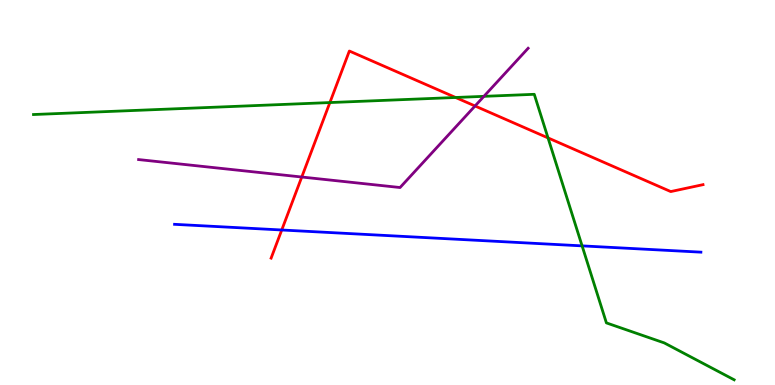[{'lines': ['blue', 'red'], 'intersections': [{'x': 3.64, 'y': 4.03}]}, {'lines': ['green', 'red'], 'intersections': [{'x': 4.26, 'y': 7.34}, {'x': 5.88, 'y': 7.47}, {'x': 7.07, 'y': 6.42}]}, {'lines': ['purple', 'red'], 'intersections': [{'x': 3.89, 'y': 5.4}, {'x': 6.13, 'y': 7.25}]}, {'lines': ['blue', 'green'], 'intersections': [{'x': 7.51, 'y': 3.61}]}, {'lines': ['blue', 'purple'], 'intersections': []}, {'lines': ['green', 'purple'], 'intersections': [{'x': 6.24, 'y': 7.5}]}]